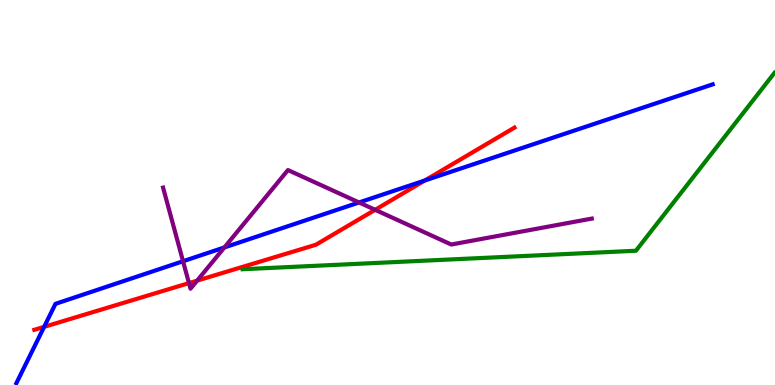[{'lines': ['blue', 'red'], 'intersections': [{'x': 0.569, 'y': 1.51}, {'x': 5.48, 'y': 5.31}]}, {'lines': ['green', 'red'], 'intersections': []}, {'lines': ['purple', 'red'], 'intersections': [{'x': 2.44, 'y': 2.65}, {'x': 2.54, 'y': 2.71}, {'x': 4.84, 'y': 4.55}]}, {'lines': ['blue', 'green'], 'intersections': []}, {'lines': ['blue', 'purple'], 'intersections': [{'x': 2.36, 'y': 3.21}, {'x': 2.9, 'y': 3.57}, {'x': 4.63, 'y': 4.74}]}, {'lines': ['green', 'purple'], 'intersections': []}]